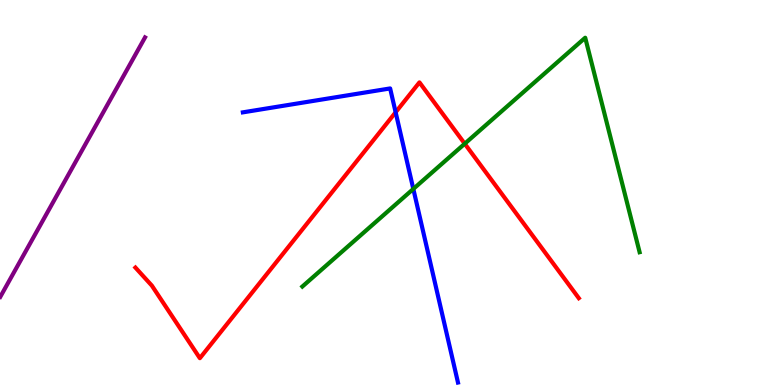[{'lines': ['blue', 'red'], 'intersections': [{'x': 5.11, 'y': 7.08}]}, {'lines': ['green', 'red'], 'intersections': [{'x': 6.0, 'y': 6.27}]}, {'lines': ['purple', 'red'], 'intersections': []}, {'lines': ['blue', 'green'], 'intersections': [{'x': 5.33, 'y': 5.09}]}, {'lines': ['blue', 'purple'], 'intersections': []}, {'lines': ['green', 'purple'], 'intersections': []}]